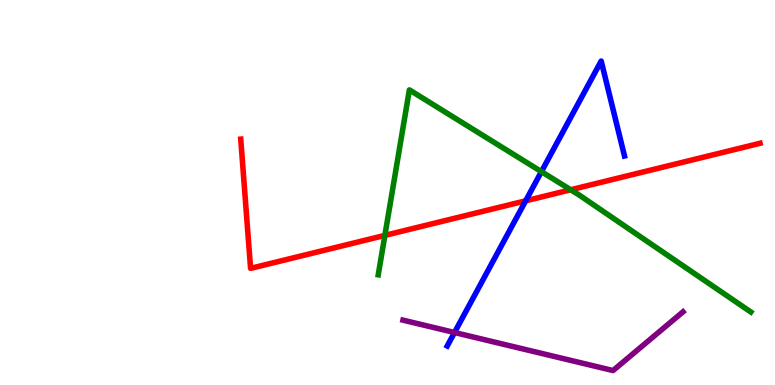[{'lines': ['blue', 'red'], 'intersections': [{'x': 6.78, 'y': 4.78}]}, {'lines': ['green', 'red'], 'intersections': [{'x': 4.97, 'y': 3.89}, {'x': 7.36, 'y': 5.07}]}, {'lines': ['purple', 'red'], 'intersections': []}, {'lines': ['blue', 'green'], 'intersections': [{'x': 6.99, 'y': 5.54}]}, {'lines': ['blue', 'purple'], 'intersections': [{'x': 5.86, 'y': 1.36}]}, {'lines': ['green', 'purple'], 'intersections': []}]